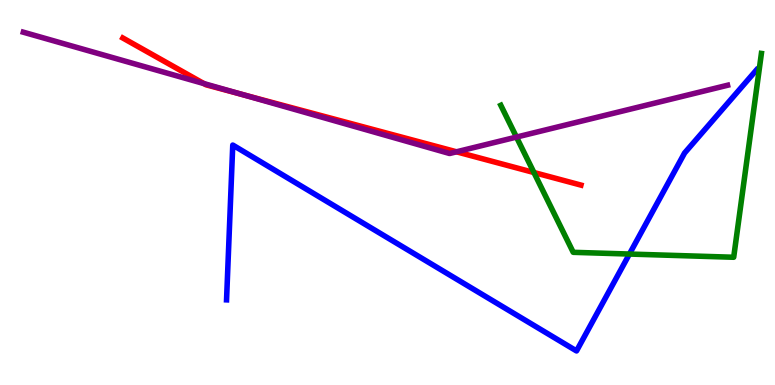[{'lines': ['blue', 'red'], 'intersections': []}, {'lines': ['green', 'red'], 'intersections': [{'x': 6.89, 'y': 5.52}]}, {'lines': ['purple', 'red'], 'intersections': [{'x': 2.63, 'y': 7.83}, {'x': 3.12, 'y': 7.55}, {'x': 5.89, 'y': 6.06}]}, {'lines': ['blue', 'green'], 'intersections': [{'x': 8.12, 'y': 3.4}]}, {'lines': ['blue', 'purple'], 'intersections': []}, {'lines': ['green', 'purple'], 'intersections': [{'x': 6.66, 'y': 6.44}]}]